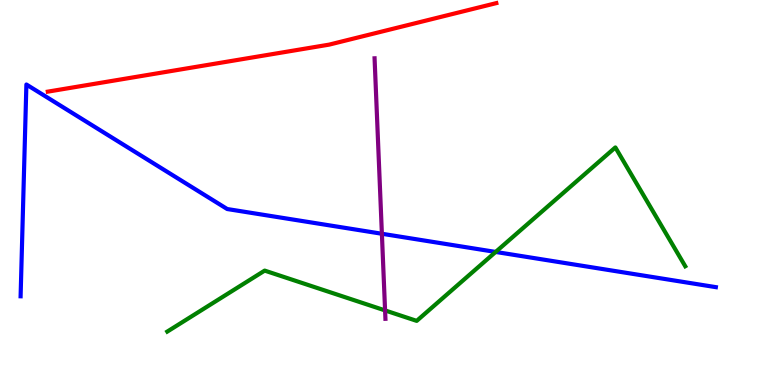[{'lines': ['blue', 'red'], 'intersections': []}, {'lines': ['green', 'red'], 'intersections': []}, {'lines': ['purple', 'red'], 'intersections': []}, {'lines': ['blue', 'green'], 'intersections': [{'x': 6.4, 'y': 3.46}]}, {'lines': ['blue', 'purple'], 'intersections': [{'x': 4.93, 'y': 3.93}]}, {'lines': ['green', 'purple'], 'intersections': [{'x': 4.97, 'y': 1.94}]}]